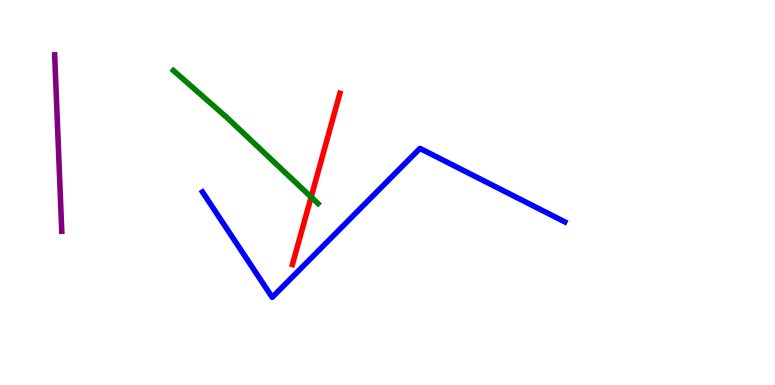[{'lines': ['blue', 'red'], 'intersections': []}, {'lines': ['green', 'red'], 'intersections': [{'x': 4.01, 'y': 4.88}]}, {'lines': ['purple', 'red'], 'intersections': []}, {'lines': ['blue', 'green'], 'intersections': []}, {'lines': ['blue', 'purple'], 'intersections': []}, {'lines': ['green', 'purple'], 'intersections': []}]